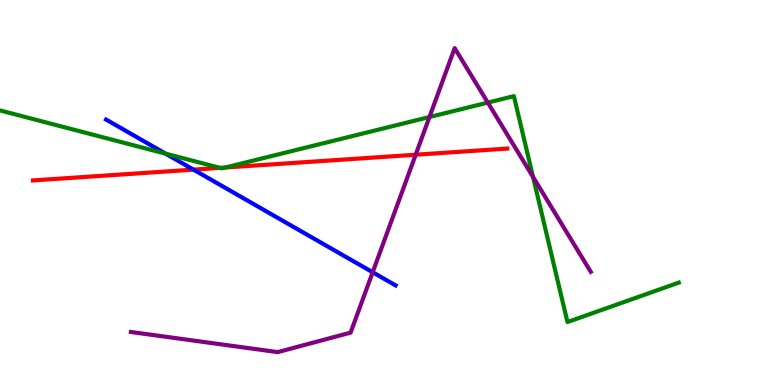[{'lines': ['blue', 'red'], 'intersections': [{'x': 2.5, 'y': 5.59}]}, {'lines': ['green', 'red'], 'intersections': [{'x': 2.84, 'y': 5.64}, {'x': 2.91, 'y': 5.65}]}, {'lines': ['purple', 'red'], 'intersections': [{'x': 5.36, 'y': 5.98}]}, {'lines': ['blue', 'green'], 'intersections': [{'x': 2.14, 'y': 6.01}]}, {'lines': ['blue', 'purple'], 'intersections': [{'x': 4.81, 'y': 2.93}]}, {'lines': ['green', 'purple'], 'intersections': [{'x': 5.54, 'y': 6.96}, {'x': 6.29, 'y': 7.34}, {'x': 6.88, 'y': 5.4}]}]